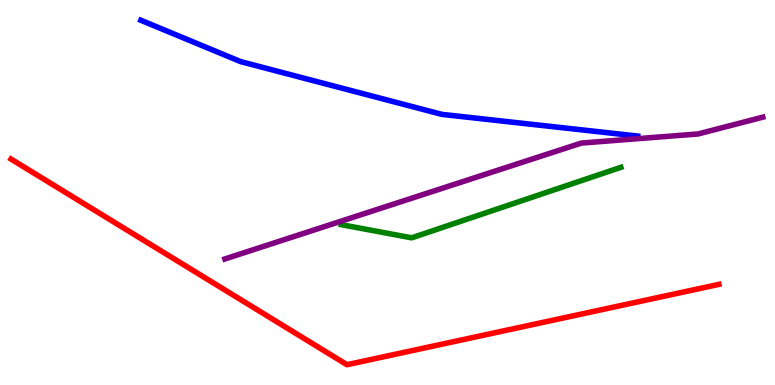[{'lines': ['blue', 'red'], 'intersections': []}, {'lines': ['green', 'red'], 'intersections': []}, {'lines': ['purple', 'red'], 'intersections': []}, {'lines': ['blue', 'green'], 'intersections': []}, {'lines': ['blue', 'purple'], 'intersections': []}, {'lines': ['green', 'purple'], 'intersections': []}]